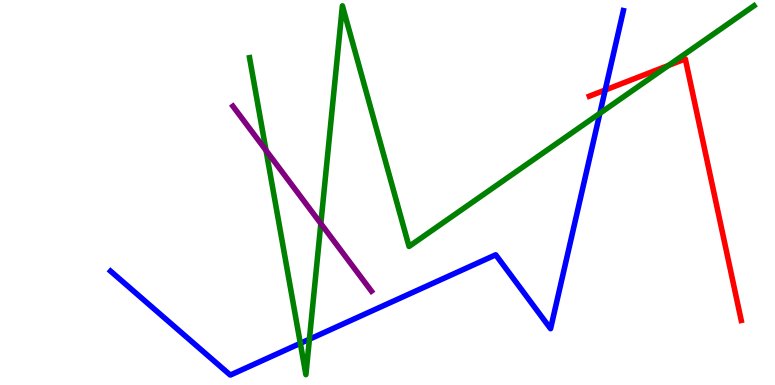[{'lines': ['blue', 'red'], 'intersections': [{'x': 7.81, 'y': 7.66}]}, {'lines': ['green', 'red'], 'intersections': [{'x': 8.63, 'y': 8.3}]}, {'lines': ['purple', 'red'], 'intersections': []}, {'lines': ['blue', 'green'], 'intersections': [{'x': 3.88, 'y': 1.08}, {'x': 3.99, 'y': 1.19}, {'x': 7.74, 'y': 7.06}]}, {'lines': ['blue', 'purple'], 'intersections': []}, {'lines': ['green', 'purple'], 'intersections': [{'x': 3.43, 'y': 6.09}, {'x': 4.14, 'y': 4.19}]}]